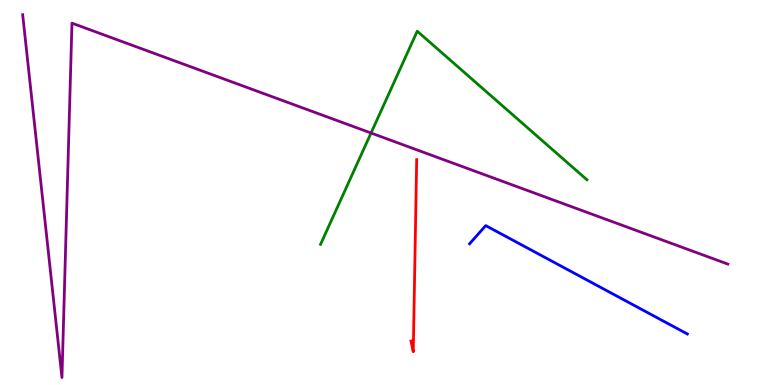[{'lines': ['blue', 'red'], 'intersections': []}, {'lines': ['green', 'red'], 'intersections': []}, {'lines': ['purple', 'red'], 'intersections': []}, {'lines': ['blue', 'green'], 'intersections': []}, {'lines': ['blue', 'purple'], 'intersections': []}, {'lines': ['green', 'purple'], 'intersections': [{'x': 4.79, 'y': 6.54}]}]